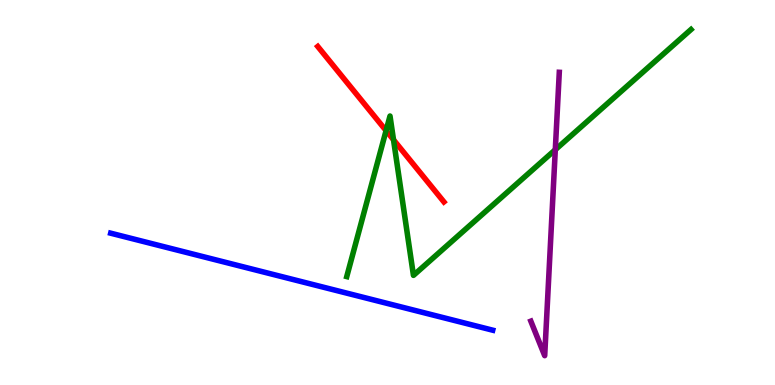[{'lines': ['blue', 'red'], 'intersections': []}, {'lines': ['green', 'red'], 'intersections': [{'x': 4.98, 'y': 6.61}, {'x': 5.08, 'y': 6.37}]}, {'lines': ['purple', 'red'], 'intersections': []}, {'lines': ['blue', 'green'], 'intersections': []}, {'lines': ['blue', 'purple'], 'intersections': []}, {'lines': ['green', 'purple'], 'intersections': [{'x': 7.17, 'y': 6.11}]}]